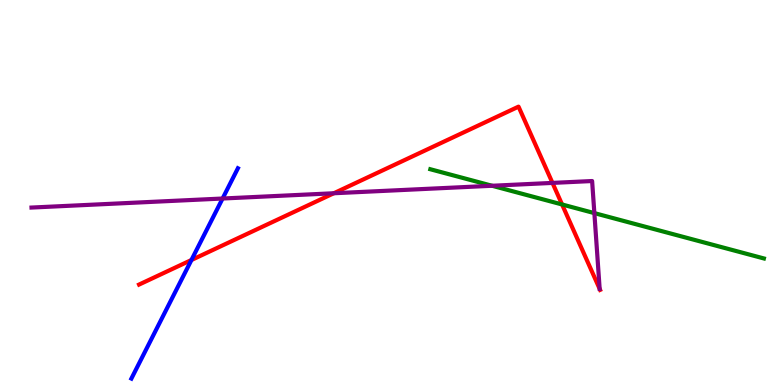[{'lines': ['blue', 'red'], 'intersections': [{'x': 2.47, 'y': 3.25}]}, {'lines': ['green', 'red'], 'intersections': [{'x': 7.25, 'y': 4.69}]}, {'lines': ['purple', 'red'], 'intersections': [{'x': 4.31, 'y': 4.98}, {'x': 7.13, 'y': 5.25}]}, {'lines': ['blue', 'green'], 'intersections': []}, {'lines': ['blue', 'purple'], 'intersections': [{'x': 2.87, 'y': 4.84}]}, {'lines': ['green', 'purple'], 'intersections': [{'x': 6.35, 'y': 5.18}, {'x': 7.67, 'y': 4.46}]}]